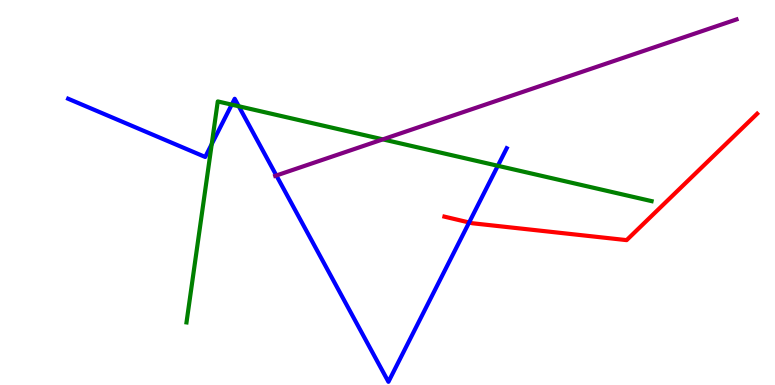[{'lines': ['blue', 'red'], 'intersections': [{'x': 6.05, 'y': 4.22}]}, {'lines': ['green', 'red'], 'intersections': []}, {'lines': ['purple', 'red'], 'intersections': []}, {'lines': ['blue', 'green'], 'intersections': [{'x': 2.73, 'y': 6.26}, {'x': 2.99, 'y': 7.28}, {'x': 3.08, 'y': 7.24}, {'x': 6.42, 'y': 5.69}]}, {'lines': ['blue', 'purple'], 'intersections': [{'x': 3.57, 'y': 5.44}]}, {'lines': ['green', 'purple'], 'intersections': [{'x': 4.94, 'y': 6.38}]}]